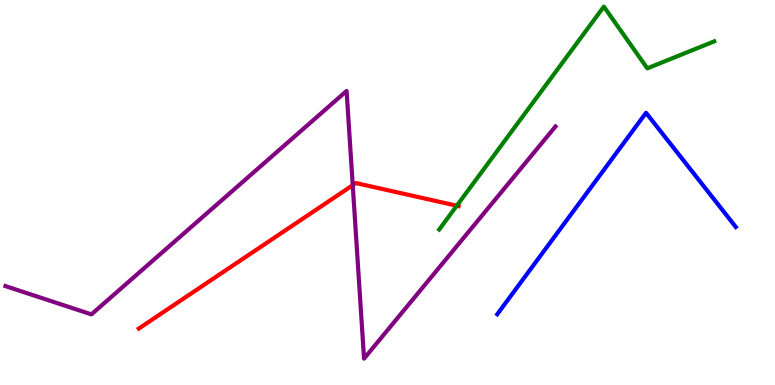[{'lines': ['blue', 'red'], 'intersections': []}, {'lines': ['green', 'red'], 'intersections': [{'x': 5.89, 'y': 4.66}]}, {'lines': ['purple', 'red'], 'intersections': [{'x': 4.55, 'y': 5.19}]}, {'lines': ['blue', 'green'], 'intersections': []}, {'lines': ['blue', 'purple'], 'intersections': []}, {'lines': ['green', 'purple'], 'intersections': []}]